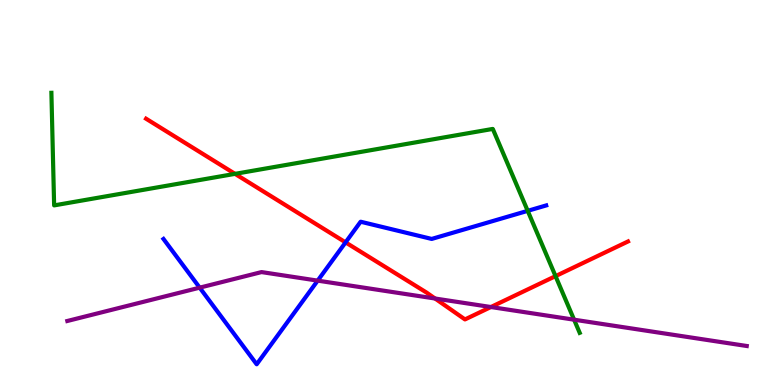[{'lines': ['blue', 'red'], 'intersections': [{'x': 4.46, 'y': 3.7}]}, {'lines': ['green', 'red'], 'intersections': [{'x': 3.03, 'y': 5.48}, {'x': 7.17, 'y': 2.83}]}, {'lines': ['purple', 'red'], 'intersections': [{'x': 5.61, 'y': 2.25}, {'x': 6.33, 'y': 2.03}]}, {'lines': ['blue', 'green'], 'intersections': [{'x': 6.81, 'y': 4.52}]}, {'lines': ['blue', 'purple'], 'intersections': [{'x': 2.58, 'y': 2.53}, {'x': 4.1, 'y': 2.71}]}, {'lines': ['green', 'purple'], 'intersections': [{'x': 7.41, 'y': 1.7}]}]